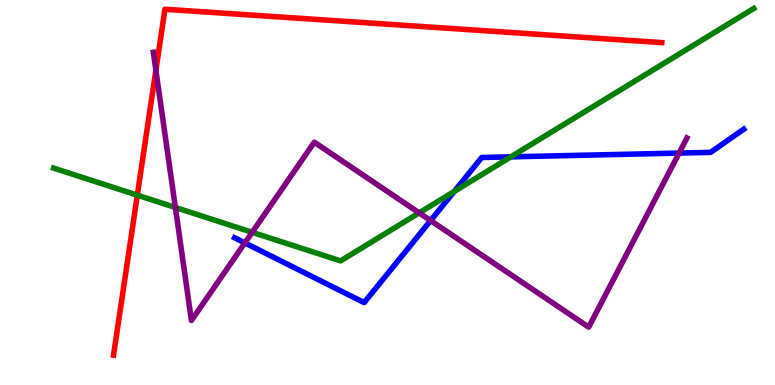[{'lines': ['blue', 'red'], 'intersections': []}, {'lines': ['green', 'red'], 'intersections': [{'x': 1.77, 'y': 4.93}]}, {'lines': ['purple', 'red'], 'intersections': [{'x': 2.01, 'y': 8.18}]}, {'lines': ['blue', 'green'], 'intersections': [{'x': 5.86, 'y': 5.03}, {'x': 6.59, 'y': 5.93}]}, {'lines': ['blue', 'purple'], 'intersections': [{'x': 3.16, 'y': 3.69}, {'x': 5.56, 'y': 4.27}, {'x': 8.76, 'y': 6.02}]}, {'lines': ['green', 'purple'], 'intersections': [{'x': 2.26, 'y': 4.61}, {'x': 3.25, 'y': 3.97}, {'x': 5.41, 'y': 4.47}]}]